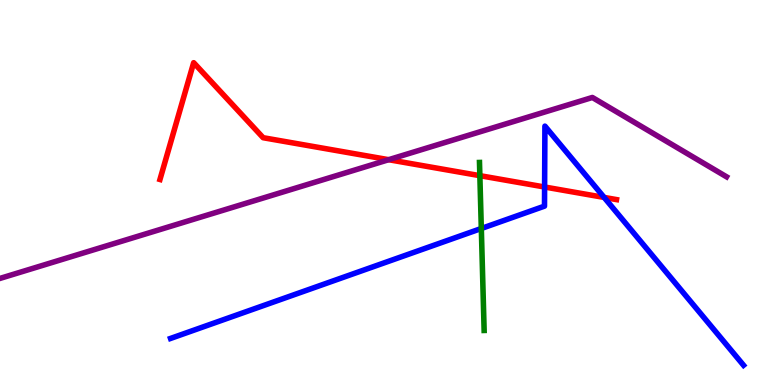[{'lines': ['blue', 'red'], 'intersections': [{'x': 7.03, 'y': 5.14}, {'x': 7.8, 'y': 4.87}]}, {'lines': ['green', 'red'], 'intersections': [{'x': 6.19, 'y': 5.44}]}, {'lines': ['purple', 'red'], 'intersections': [{'x': 5.01, 'y': 5.85}]}, {'lines': ['blue', 'green'], 'intersections': [{'x': 6.21, 'y': 4.07}]}, {'lines': ['blue', 'purple'], 'intersections': []}, {'lines': ['green', 'purple'], 'intersections': []}]